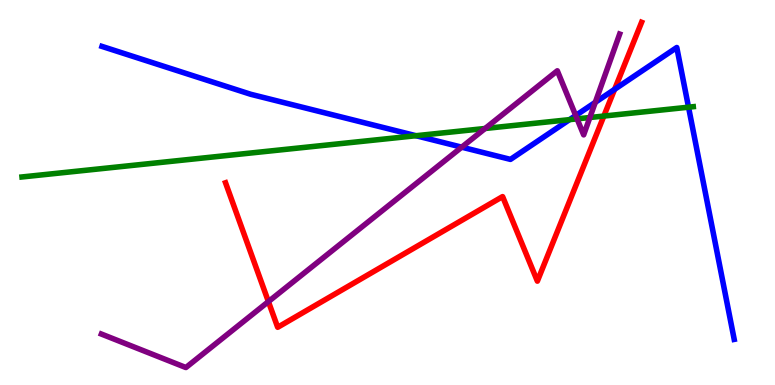[{'lines': ['blue', 'red'], 'intersections': [{'x': 7.93, 'y': 7.68}]}, {'lines': ['green', 'red'], 'intersections': [{'x': 7.79, 'y': 6.99}]}, {'lines': ['purple', 'red'], 'intersections': [{'x': 3.46, 'y': 2.17}]}, {'lines': ['blue', 'green'], 'intersections': [{'x': 5.37, 'y': 6.47}, {'x': 7.35, 'y': 6.89}, {'x': 8.88, 'y': 7.22}]}, {'lines': ['blue', 'purple'], 'intersections': [{'x': 5.96, 'y': 6.18}, {'x': 7.43, 'y': 7.0}, {'x': 7.68, 'y': 7.34}]}, {'lines': ['green', 'purple'], 'intersections': [{'x': 6.26, 'y': 6.66}, {'x': 7.45, 'y': 6.91}, {'x': 7.61, 'y': 6.95}]}]